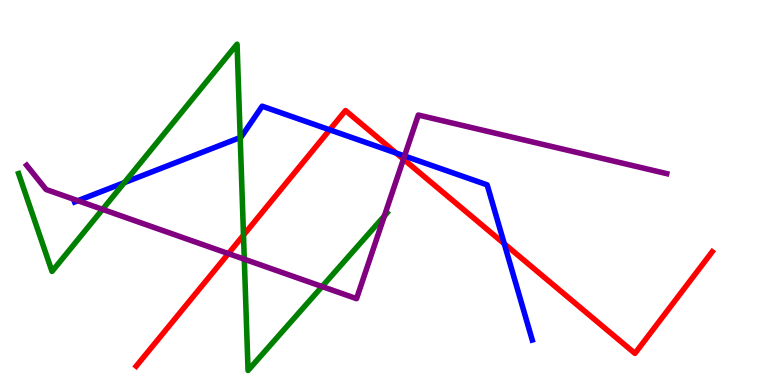[{'lines': ['blue', 'red'], 'intersections': [{'x': 4.25, 'y': 6.63}, {'x': 5.11, 'y': 6.02}, {'x': 6.51, 'y': 3.67}]}, {'lines': ['green', 'red'], 'intersections': [{'x': 3.14, 'y': 3.89}]}, {'lines': ['purple', 'red'], 'intersections': [{'x': 2.95, 'y': 3.41}, {'x': 5.21, 'y': 5.87}]}, {'lines': ['blue', 'green'], 'intersections': [{'x': 1.6, 'y': 5.26}, {'x': 3.1, 'y': 6.43}]}, {'lines': ['blue', 'purple'], 'intersections': [{'x': 1.0, 'y': 4.79}, {'x': 5.22, 'y': 5.95}]}, {'lines': ['green', 'purple'], 'intersections': [{'x': 1.32, 'y': 4.56}, {'x': 3.15, 'y': 3.27}, {'x': 4.16, 'y': 2.56}, {'x': 4.96, 'y': 4.39}]}]